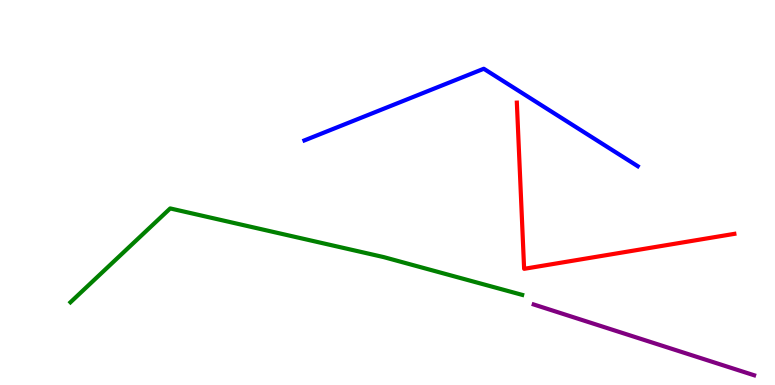[{'lines': ['blue', 'red'], 'intersections': []}, {'lines': ['green', 'red'], 'intersections': []}, {'lines': ['purple', 'red'], 'intersections': []}, {'lines': ['blue', 'green'], 'intersections': []}, {'lines': ['blue', 'purple'], 'intersections': []}, {'lines': ['green', 'purple'], 'intersections': []}]